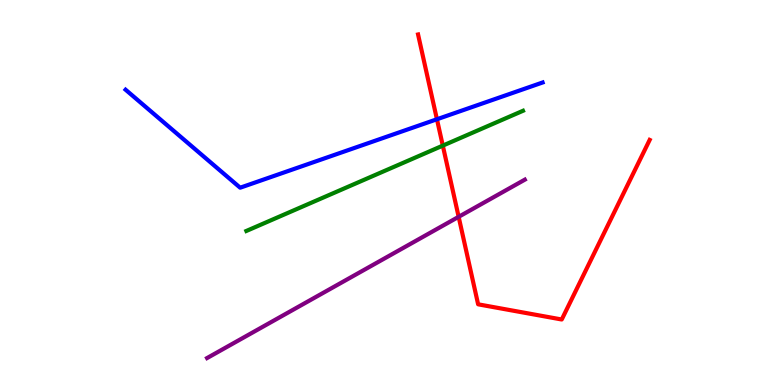[{'lines': ['blue', 'red'], 'intersections': [{'x': 5.64, 'y': 6.9}]}, {'lines': ['green', 'red'], 'intersections': [{'x': 5.71, 'y': 6.22}]}, {'lines': ['purple', 'red'], 'intersections': [{'x': 5.92, 'y': 4.37}]}, {'lines': ['blue', 'green'], 'intersections': []}, {'lines': ['blue', 'purple'], 'intersections': []}, {'lines': ['green', 'purple'], 'intersections': []}]